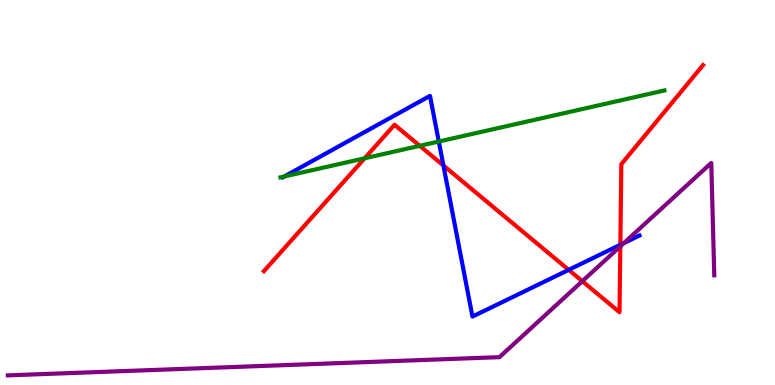[{'lines': ['blue', 'red'], 'intersections': [{'x': 5.72, 'y': 5.7}, {'x': 7.34, 'y': 2.99}, {'x': 8.0, 'y': 3.64}]}, {'lines': ['green', 'red'], 'intersections': [{'x': 4.7, 'y': 5.89}, {'x': 5.42, 'y': 6.21}]}, {'lines': ['purple', 'red'], 'intersections': [{'x': 7.51, 'y': 2.7}, {'x': 8.0, 'y': 3.6}]}, {'lines': ['blue', 'green'], 'intersections': [{'x': 3.67, 'y': 5.42}, {'x': 5.66, 'y': 6.32}]}, {'lines': ['blue', 'purple'], 'intersections': [{'x': 8.05, 'y': 3.69}]}, {'lines': ['green', 'purple'], 'intersections': []}]